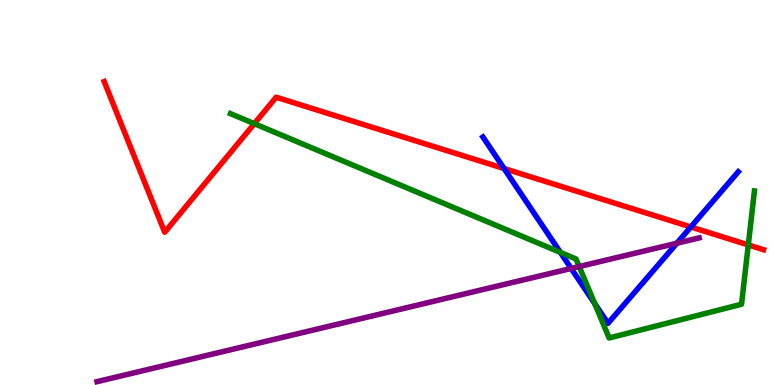[{'lines': ['blue', 'red'], 'intersections': [{'x': 6.5, 'y': 5.62}, {'x': 8.91, 'y': 4.1}]}, {'lines': ['green', 'red'], 'intersections': [{'x': 3.28, 'y': 6.79}, {'x': 9.66, 'y': 3.64}]}, {'lines': ['purple', 'red'], 'intersections': []}, {'lines': ['blue', 'green'], 'intersections': [{'x': 7.23, 'y': 3.44}, {'x': 7.67, 'y': 2.12}]}, {'lines': ['blue', 'purple'], 'intersections': [{'x': 7.37, 'y': 3.03}, {'x': 8.73, 'y': 3.68}]}, {'lines': ['green', 'purple'], 'intersections': [{'x': 7.47, 'y': 3.08}]}]